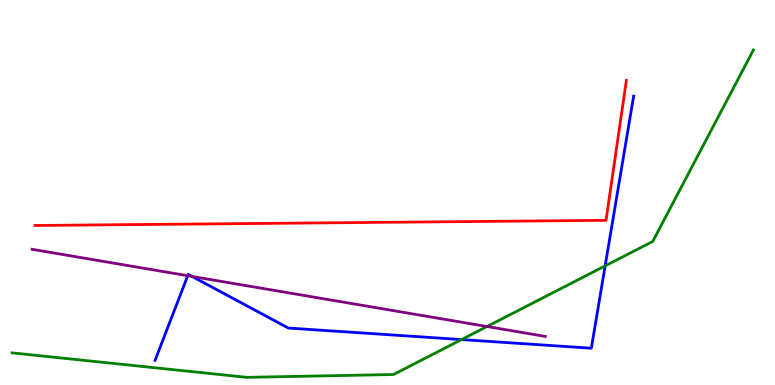[{'lines': ['blue', 'red'], 'intersections': []}, {'lines': ['green', 'red'], 'intersections': []}, {'lines': ['purple', 'red'], 'intersections': []}, {'lines': ['blue', 'green'], 'intersections': [{'x': 5.96, 'y': 1.18}, {'x': 7.81, 'y': 3.09}]}, {'lines': ['blue', 'purple'], 'intersections': [{'x': 2.42, 'y': 2.84}, {'x': 2.48, 'y': 2.82}]}, {'lines': ['green', 'purple'], 'intersections': [{'x': 6.28, 'y': 1.52}]}]